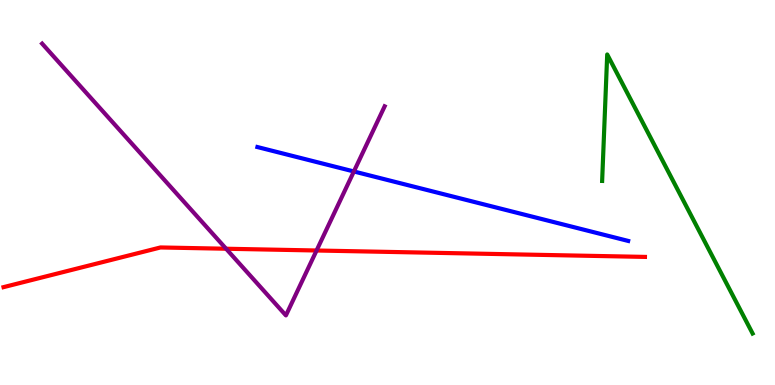[{'lines': ['blue', 'red'], 'intersections': []}, {'lines': ['green', 'red'], 'intersections': []}, {'lines': ['purple', 'red'], 'intersections': [{'x': 2.92, 'y': 3.54}, {'x': 4.08, 'y': 3.49}]}, {'lines': ['blue', 'green'], 'intersections': []}, {'lines': ['blue', 'purple'], 'intersections': [{'x': 4.57, 'y': 5.55}]}, {'lines': ['green', 'purple'], 'intersections': []}]